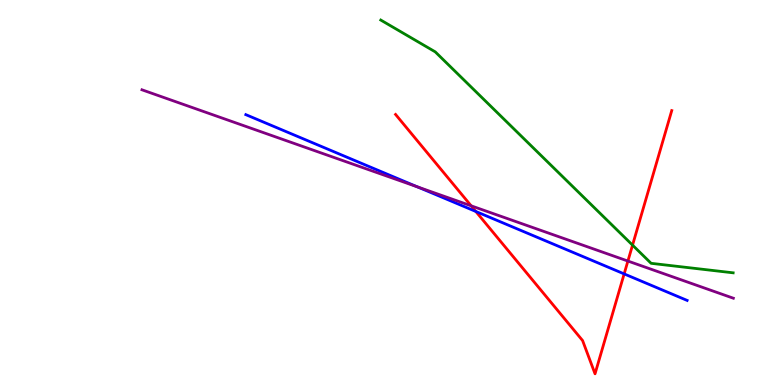[{'lines': ['blue', 'red'], 'intersections': [{'x': 6.14, 'y': 4.51}, {'x': 8.05, 'y': 2.89}]}, {'lines': ['green', 'red'], 'intersections': [{'x': 8.16, 'y': 3.63}]}, {'lines': ['purple', 'red'], 'intersections': [{'x': 6.08, 'y': 4.65}, {'x': 8.1, 'y': 3.22}]}, {'lines': ['blue', 'green'], 'intersections': []}, {'lines': ['blue', 'purple'], 'intersections': [{'x': 5.39, 'y': 5.15}]}, {'lines': ['green', 'purple'], 'intersections': []}]